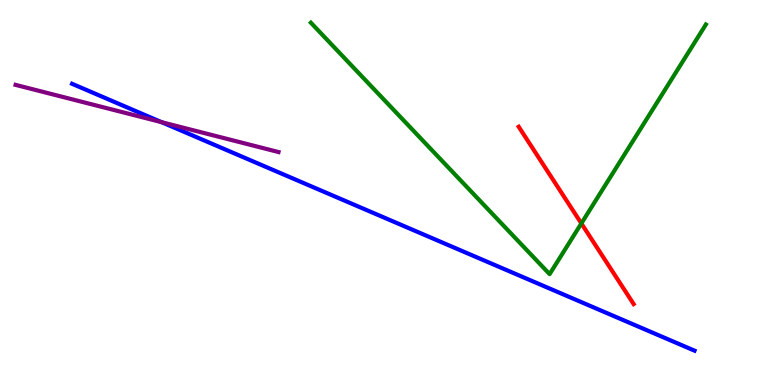[{'lines': ['blue', 'red'], 'intersections': []}, {'lines': ['green', 'red'], 'intersections': [{'x': 7.5, 'y': 4.2}]}, {'lines': ['purple', 'red'], 'intersections': []}, {'lines': ['blue', 'green'], 'intersections': []}, {'lines': ['blue', 'purple'], 'intersections': [{'x': 2.08, 'y': 6.83}]}, {'lines': ['green', 'purple'], 'intersections': []}]